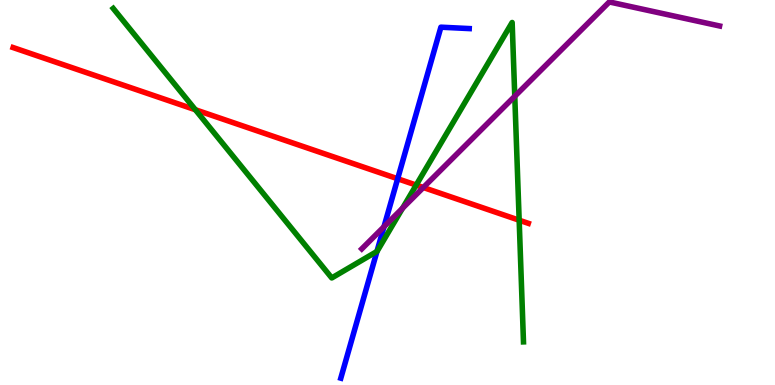[{'lines': ['blue', 'red'], 'intersections': [{'x': 5.13, 'y': 5.36}]}, {'lines': ['green', 'red'], 'intersections': [{'x': 2.52, 'y': 7.15}, {'x': 5.37, 'y': 5.19}, {'x': 6.7, 'y': 4.28}]}, {'lines': ['purple', 'red'], 'intersections': [{'x': 5.46, 'y': 5.13}]}, {'lines': ['blue', 'green'], 'intersections': [{'x': 4.86, 'y': 3.47}]}, {'lines': ['blue', 'purple'], 'intersections': [{'x': 4.95, 'y': 4.11}]}, {'lines': ['green', 'purple'], 'intersections': [{'x': 5.19, 'y': 4.59}, {'x': 6.64, 'y': 7.5}]}]